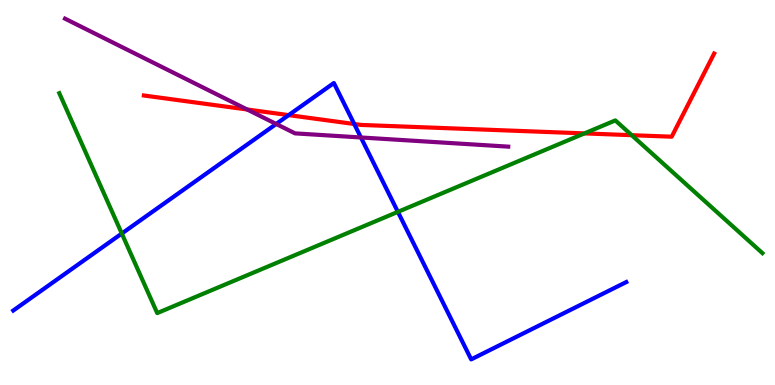[{'lines': ['blue', 'red'], 'intersections': [{'x': 3.72, 'y': 7.01}, {'x': 4.57, 'y': 6.78}]}, {'lines': ['green', 'red'], 'intersections': [{'x': 7.54, 'y': 6.54}, {'x': 8.15, 'y': 6.49}]}, {'lines': ['purple', 'red'], 'intersections': [{'x': 3.19, 'y': 7.16}]}, {'lines': ['blue', 'green'], 'intersections': [{'x': 1.57, 'y': 3.93}, {'x': 5.13, 'y': 4.5}]}, {'lines': ['blue', 'purple'], 'intersections': [{'x': 3.56, 'y': 6.78}, {'x': 4.66, 'y': 6.43}]}, {'lines': ['green', 'purple'], 'intersections': []}]